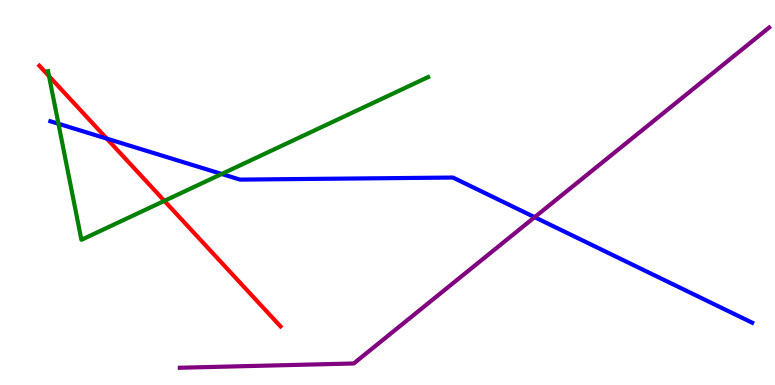[{'lines': ['blue', 'red'], 'intersections': [{'x': 1.38, 'y': 6.4}]}, {'lines': ['green', 'red'], 'intersections': [{'x': 0.633, 'y': 8.02}, {'x': 2.12, 'y': 4.78}]}, {'lines': ['purple', 'red'], 'intersections': []}, {'lines': ['blue', 'green'], 'intersections': [{'x': 0.754, 'y': 6.79}, {'x': 2.86, 'y': 5.48}]}, {'lines': ['blue', 'purple'], 'intersections': [{'x': 6.9, 'y': 4.36}]}, {'lines': ['green', 'purple'], 'intersections': []}]